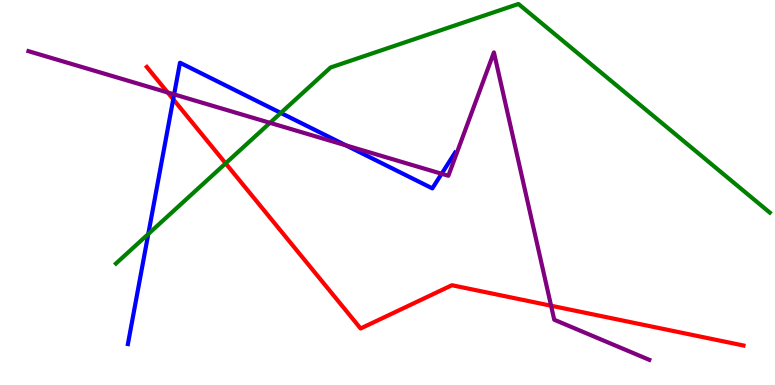[{'lines': ['blue', 'red'], 'intersections': [{'x': 2.24, 'y': 7.42}]}, {'lines': ['green', 'red'], 'intersections': [{'x': 2.91, 'y': 5.76}]}, {'lines': ['purple', 'red'], 'intersections': [{'x': 2.16, 'y': 7.6}, {'x': 7.11, 'y': 2.06}]}, {'lines': ['blue', 'green'], 'intersections': [{'x': 1.91, 'y': 3.92}, {'x': 3.62, 'y': 7.07}]}, {'lines': ['blue', 'purple'], 'intersections': [{'x': 2.25, 'y': 7.55}, {'x': 4.46, 'y': 6.22}, {'x': 5.7, 'y': 5.49}]}, {'lines': ['green', 'purple'], 'intersections': [{'x': 3.48, 'y': 6.81}]}]